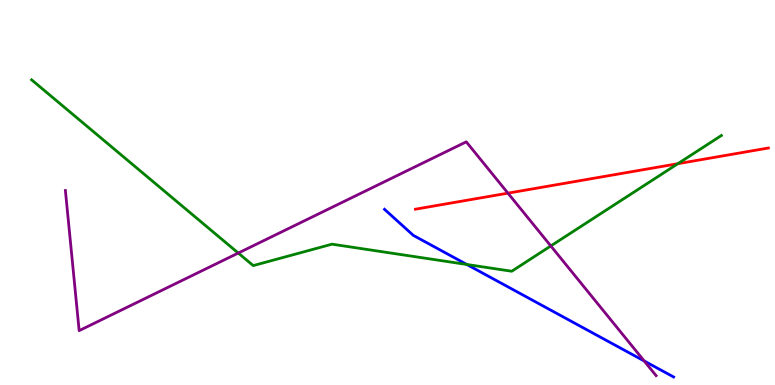[{'lines': ['blue', 'red'], 'intersections': []}, {'lines': ['green', 'red'], 'intersections': [{'x': 8.75, 'y': 5.75}]}, {'lines': ['purple', 'red'], 'intersections': [{'x': 6.55, 'y': 4.98}]}, {'lines': ['blue', 'green'], 'intersections': [{'x': 6.02, 'y': 3.13}]}, {'lines': ['blue', 'purple'], 'intersections': [{'x': 8.31, 'y': 0.624}]}, {'lines': ['green', 'purple'], 'intersections': [{'x': 3.07, 'y': 3.43}, {'x': 7.11, 'y': 3.61}]}]